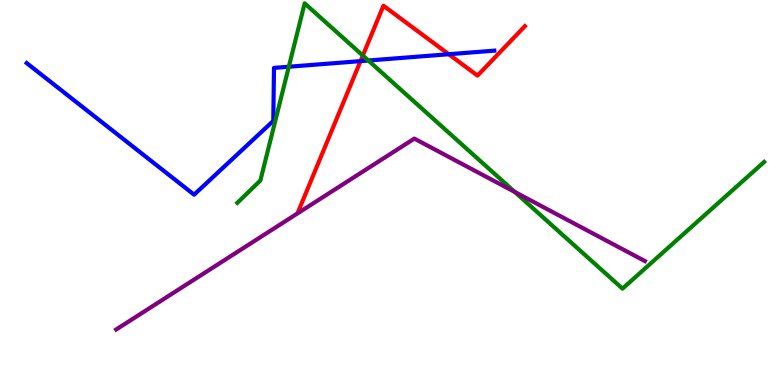[{'lines': ['blue', 'red'], 'intersections': [{'x': 4.65, 'y': 8.41}, {'x': 5.79, 'y': 8.59}]}, {'lines': ['green', 'red'], 'intersections': [{'x': 4.68, 'y': 8.56}]}, {'lines': ['purple', 'red'], 'intersections': []}, {'lines': ['blue', 'green'], 'intersections': [{'x': 3.73, 'y': 8.27}, {'x': 4.75, 'y': 8.43}]}, {'lines': ['blue', 'purple'], 'intersections': []}, {'lines': ['green', 'purple'], 'intersections': [{'x': 6.64, 'y': 5.01}]}]